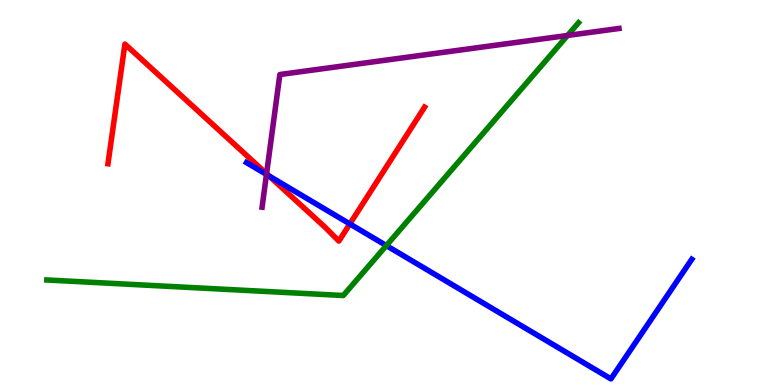[{'lines': ['blue', 'red'], 'intersections': [{'x': 3.47, 'y': 5.43}, {'x': 4.51, 'y': 4.18}]}, {'lines': ['green', 'red'], 'intersections': []}, {'lines': ['purple', 'red'], 'intersections': [{'x': 3.44, 'y': 5.49}]}, {'lines': ['blue', 'green'], 'intersections': [{'x': 4.98, 'y': 3.62}]}, {'lines': ['blue', 'purple'], 'intersections': [{'x': 3.44, 'y': 5.47}]}, {'lines': ['green', 'purple'], 'intersections': [{'x': 7.32, 'y': 9.08}]}]